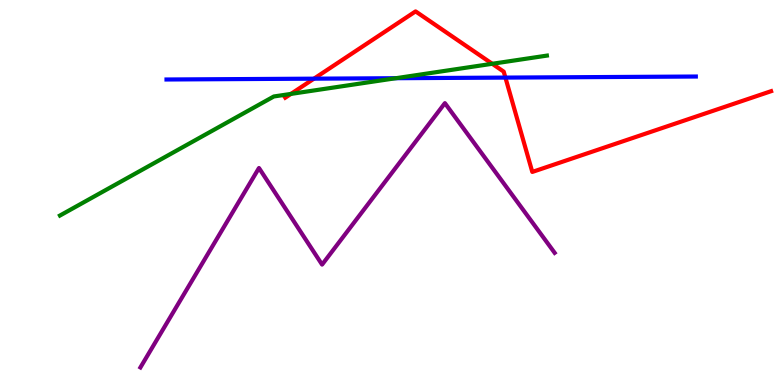[{'lines': ['blue', 'red'], 'intersections': [{'x': 4.05, 'y': 7.96}, {'x': 6.52, 'y': 7.98}]}, {'lines': ['green', 'red'], 'intersections': [{'x': 3.75, 'y': 7.56}, {'x': 6.35, 'y': 8.34}]}, {'lines': ['purple', 'red'], 'intersections': []}, {'lines': ['blue', 'green'], 'intersections': [{'x': 5.11, 'y': 7.97}]}, {'lines': ['blue', 'purple'], 'intersections': []}, {'lines': ['green', 'purple'], 'intersections': []}]